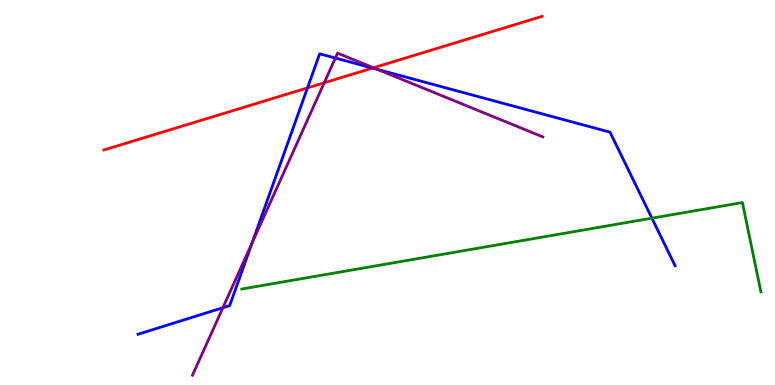[{'lines': ['blue', 'red'], 'intersections': [{'x': 3.97, 'y': 7.72}, {'x': 4.81, 'y': 8.23}]}, {'lines': ['green', 'red'], 'intersections': []}, {'lines': ['purple', 'red'], 'intersections': [{'x': 4.18, 'y': 7.85}, {'x': 4.82, 'y': 8.24}]}, {'lines': ['blue', 'green'], 'intersections': [{'x': 8.41, 'y': 4.33}]}, {'lines': ['blue', 'purple'], 'intersections': [{'x': 2.88, 'y': 2.01}, {'x': 3.25, 'y': 3.69}, {'x': 4.33, 'y': 8.49}, {'x': 4.87, 'y': 8.2}]}, {'lines': ['green', 'purple'], 'intersections': []}]